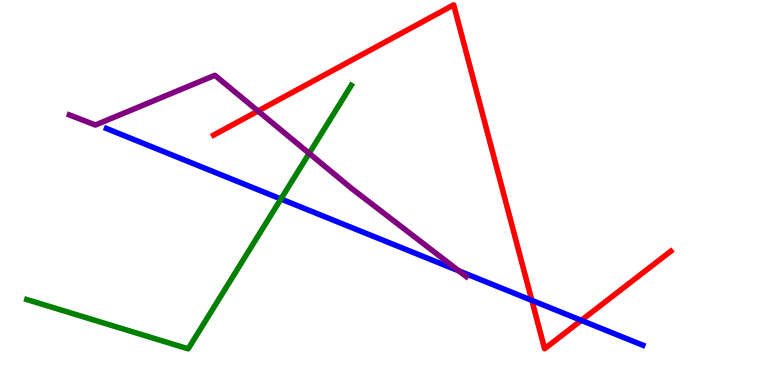[{'lines': ['blue', 'red'], 'intersections': [{'x': 6.86, 'y': 2.2}, {'x': 7.5, 'y': 1.68}]}, {'lines': ['green', 'red'], 'intersections': []}, {'lines': ['purple', 'red'], 'intersections': [{'x': 3.33, 'y': 7.12}]}, {'lines': ['blue', 'green'], 'intersections': [{'x': 3.62, 'y': 4.83}]}, {'lines': ['blue', 'purple'], 'intersections': [{'x': 5.92, 'y': 2.96}]}, {'lines': ['green', 'purple'], 'intersections': [{'x': 3.99, 'y': 6.02}]}]